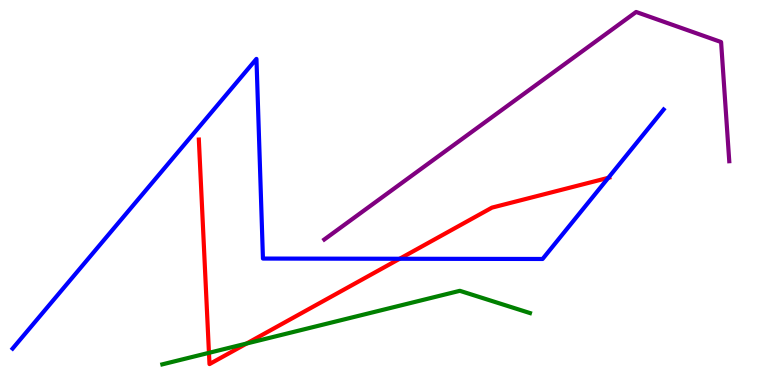[{'lines': ['blue', 'red'], 'intersections': [{'x': 5.16, 'y': 3.28}, {'x': 7.85, 'y': 5.38}]}, {'lines': ['green', 'red'], 'intersections': [{'x': 2.7, 'y': 0.836}, {'x': 3.18, 'y': 1.08}]}, {'lines': ['purple', 'red'], 'intersections': []}, {'lines': ['blue', 'green'], 'intersections': []}, {'lines': ['blue', 'purple'], 'intersections': []}, {'lines': ['green', 'purple'], 'intersections': []}]